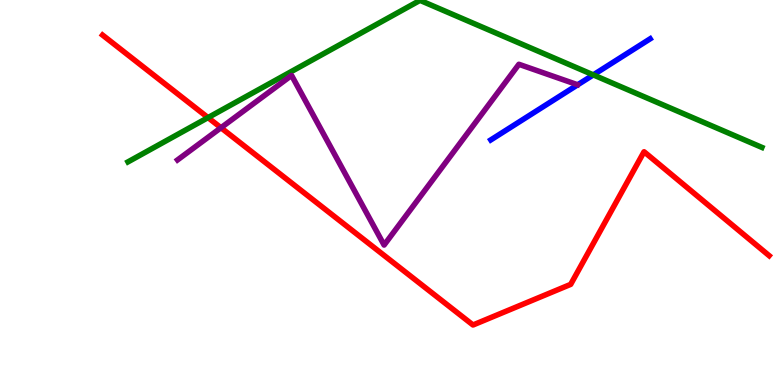[{'lines': ['blue', 'red'], 'intersections': []}, {'lines': ['green', 'red'], 'intersections': [{'x': 2.68, 'y': 6.95}]}, {'lines': ['purple', 'red'], 'intersections': [{'x': 2.85, 'y': 6.68}]}, {'lines': ['blue', 'green'], 'intersections': [{'x': 7.66, 'y': 8.05}]}, {'lines': ['blue', 'purple'], 'intersections': []}, {'lines': ['green', 'purple'], 'intersections': []}]